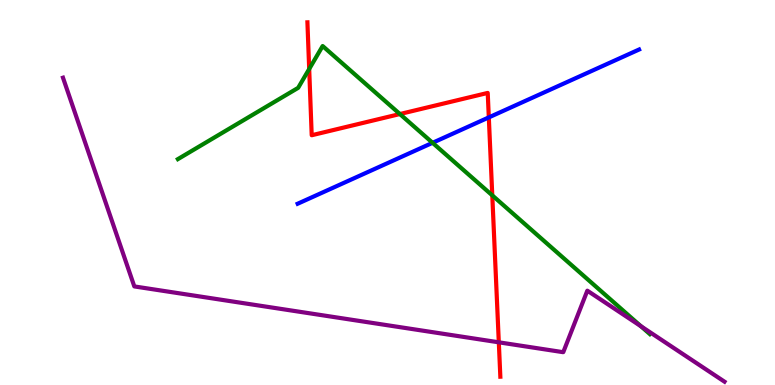[{'lines': ['blue', 'red'], 'intersections': [{'x': 6.31, 'y': 6.95}]}, {'lines': ['green', 'red'], 'intersections': [{'x': 3.99, 'y': 8.21}, {'x': 5.16, 'y': 7.04}, {'x': 6.35, 'y': 4.93}]}, {'lines': ['purple', 'red'], 'intersections': [{'x': 6.44, 'y': 1.11}]}, {'lines': ['blue', 'green'], 'intersections': [{'x': 5.58, 'y': 6.29}]}, {'lines': ['blue', 'purple'], 'intersections': []}, {'lines': ['green', 'purple'], 'intersections': [{'x': 8.27, 'y': 1.53}]}]